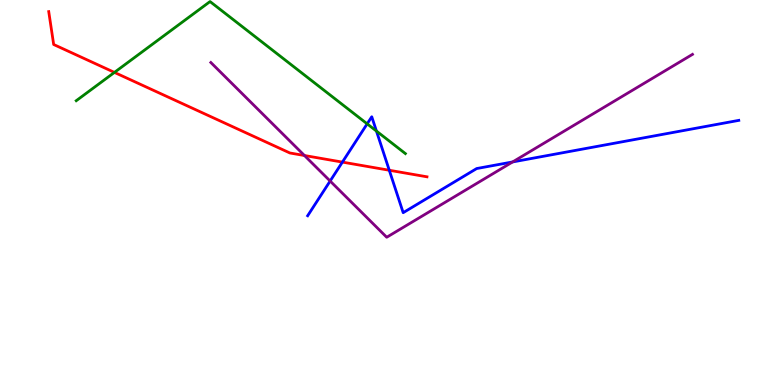[{'lines': ['blue', 'red'], 'intersections': [{'x': 4.42, 'y': 5.79}, {'x': 5.02, 'y': 5.58}]}, {'lines': ['green', 'red'], 'intersections': [{'x': 1.48, 'y': 8.12}]}, {'lines': ['purple', 'red'], 'intersections': [{'x': 3.93, 'y': 5.96}]}, {'lines': ['blue', 'green'], 'intersections': [{'x': 4.74, 'y': 6.78}, {'x': 4.86, 'y': 6.6}]}, {'lines': ['blue', 'purple'], 'intersections': [{'x': 4.26, 'y': 5.3}, {'x': 6.61, 'y': 5.79}]}, {'lines': ['green', 'purple'], 'intersections': []}]